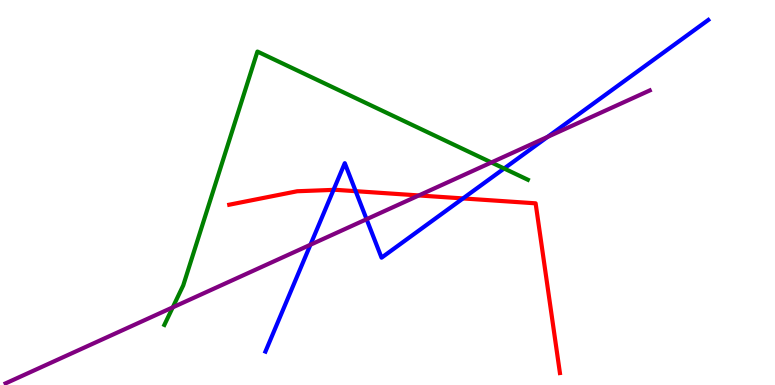[{'lines': ['blue', 'red'], 'intersections': [{'x': 4.3, 'y': 5.07}, {'x': 4.59, 'y': 5.03}, {'x': 5.97, 'y': 4.85}]}, {'lines': ['green', 'red'], 'intersections': []}, {'lines': ['purple', 'red'], 'intersections': [{'x': 5.4, 'y': 4.92}]}, {'lines': ['blue', 'green'], 'intersections': [{'x': 6.5, 'y': 5.62}]}, {'lines': ['blue', 'purple'], 'intersections': [{'x': 4.01, 'y': 3.64}, {'x': 4.73, 'y': 4.31}, {'x': 7.06, 'y': 6.44}]}, {'lines': ['green', 'purple'], 'intersections': [{'x': 2.23, 'y': 2.02}, {'x': 6.34, 'y': 5.78}]}]